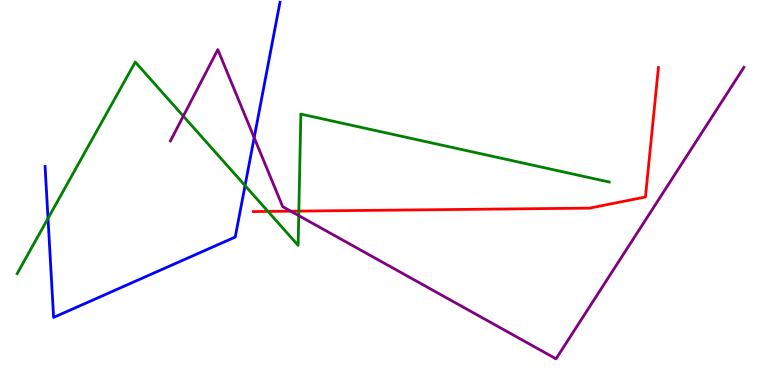[{'lines': ['blue', 'red'], 'intersections': []}, {'lines': ['green', 'red'], 'intersections': [{'x': 3.46, 'y': 4.51}, {'x': 3.86, 'y': 4.52}]}, {'lines': ['purple', 'red'], 'intersections': [{'x': 3.75, 'y': 4.51}]}, {'lines': ['blue', 'green'], 'intersections': [{'x': 0.619, 'y': 4.33}, {'x': 3.16, 'y': 5.18}]}, {'lines': ['blue', 'purple'], 'intersections': [{'x': 3.28, 'y': 6.42}]}, {'lines': ['green', 'purple'], 'intersections': [{'x': 2.37, 'y': 6.98}, {'x': 3.85, 'y': 4.4}]}]